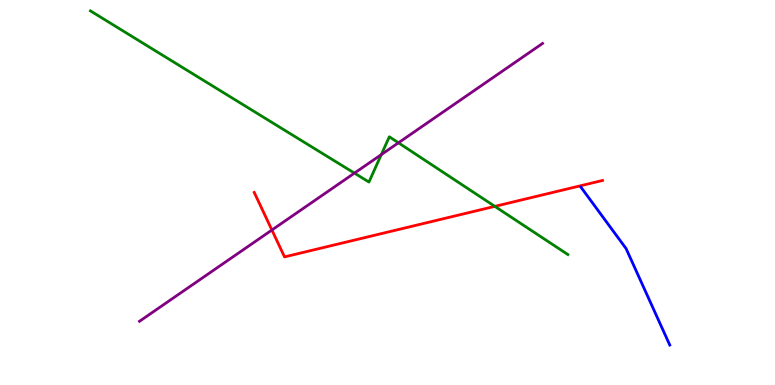[{'lines': ['blue', 'red'], 'intersections': []}, {'lines': ['green', 'red'], 'intersections': [{'x': 6.38, 'y': 4.64}]}, {'lines': ['purple', 'red'], 'intersections': [{'x': 3.51, 'y': 4.03}]}, {'lines': ['blue', 'green'], 'intersections': []}, {'lines': ['blue', 'purple'], 'intersections': []}, {'lines': ['green', 'purple'], 'intersections': [{'x': 4.57, 'y': 5.5}, {'x': 4.92, 'y': 5.98}, {'x': 5.14, 'y': 6.29}]}]